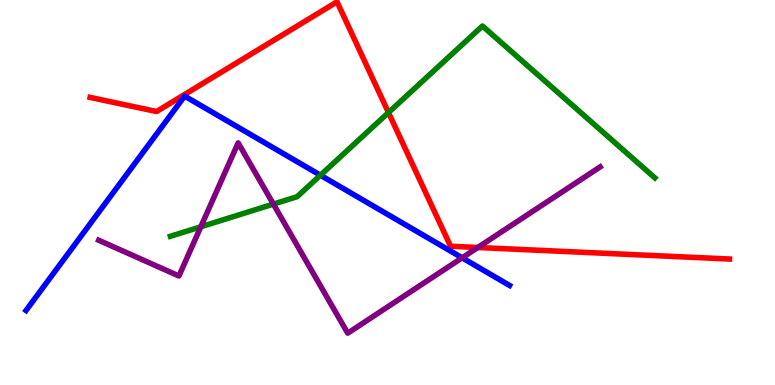[{'lines': ['blue', 'red'], 'intersections': []}, {'lines': ['green', 'red'], 'intersections': [{'x': 5.01, 'y': 7.08}]}, {'lines': ['purple', 'red'], 'intersections': [{'x': 6.17, 'y': 3.57}]}, {'lines': ['blue', 'green'], 'intersections': [{'x': 4.13, 'y': 5.45}]}, {'lines': ['blue', 'purple'], 'intersections': [{'x': 5.96, 'y': 3.3}]}, {'lines': ['green', 'purple'], 'intersections': [{'x': 2.59, 'y': 4.11}, {'x': 3.53, 'y': 4.7}]}]